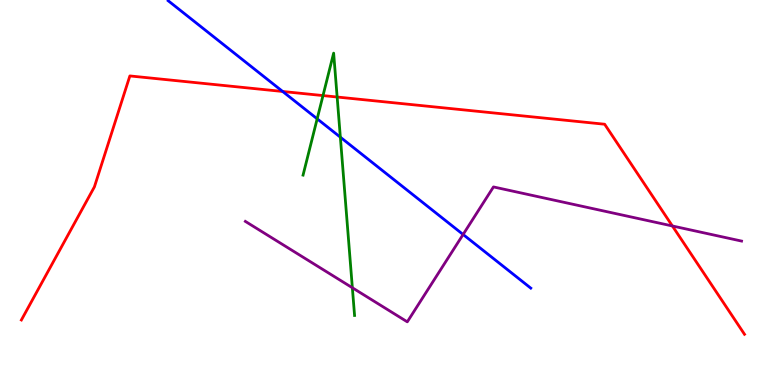[{'lines': ['blue', 'red'], 'intersections': [{'x': 3.65, 'y': 7.62}]}, {'lines': ['green', 'red'], 'intersections': [{'x': 4.17, 'y': 7.52}, {'x': 4.35, 'y': 7.48}]}, {'lines': ['purple', 'red'], 'intersections': [{'x': 8.68, 'y': 4.13}]}, {'lines': ['blue', 'green'], 'intersections': [{'x': 4.09, 'y': 6.91}, {'x': 4.39, 'y': 6.44}]}, {'lines': ['blue', 'purple'], 'intersections': [{'x': 5.98, 'y': 3.91}]}, {'lines': ['green', 'purple'], 'intersections': [{'x': 4.55, 'y': 2.53}]}]